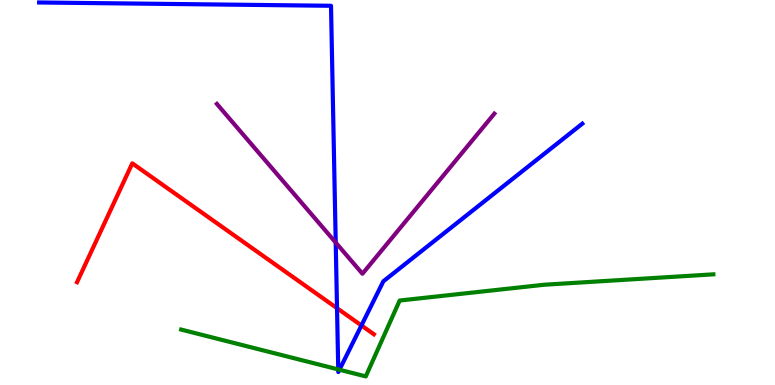[{'lines': ['blue', 'red'], 'intersections': [{'x': 4.35, 'y': 2.0}, {'x': 4.66, 'y': 1.55}]}, {'lines': ['green', 'red'], 'intersections': []}, {'lines': ['purple', 'red'], 'intersections': []}, {'lines': ['blue', 'green'], 'intersections': [{'x': 4.36, 'y': 0.405}, {'x': 4.38, 'y': 0.397}]}, {'lines': ['blue', 'purple'], 'intersections': [{'x': 4.33, 'y': 3.7}]}, {'lines': ['green', 'purple'], 'intersections': []}]